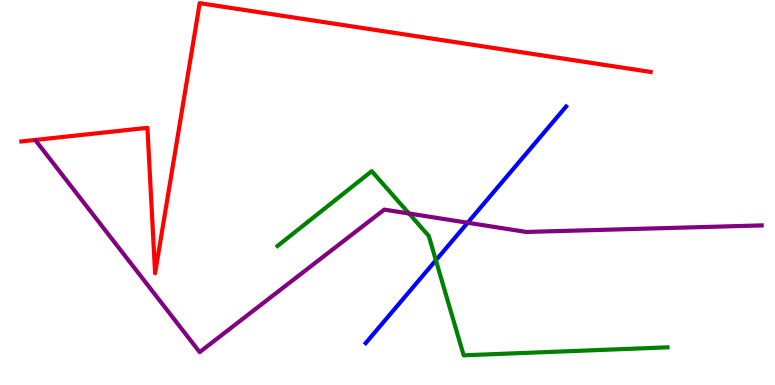[{'lines': ['blue', 'red'], 'intersections': []}, {'lines': ['green', 'red'], 'intersections': []}, {'lines': ['purple', 'red'], 'intersections': []}, {'lines': ['blue', 'green'], 'intersections': [{'x': 5.62, 'y': 3.24}]}, {'lines': ['blue', 'purple'], 'intersections': [{'x': 6.03, 'y': 4.21}]}, {'lines': ['green', 'purple'], 'intersections': [{'x': 5.28, 'y': 4.45}]}]